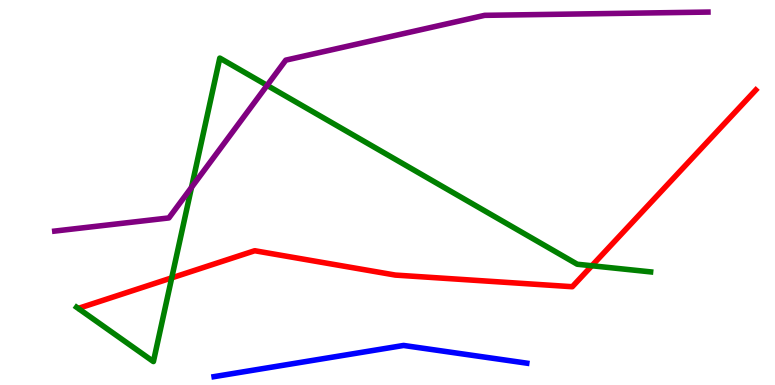[{'lines': ['blue', 'red'], 'intersections': []}, {'lines': ['green', 'red'], 'intersections': [{'x': 2.22, 'y': 2.78}, {'x': 7.64, 'y': 3.1}]}, {'lines': ['purple', 'red'], 'intersections': []}, {'lines': ['blue', 'green'], 'intersections': []}, {'lines': ['blue', 'purple'], 'intersections': []}, {'lines': ['green', 'purple'], 'intersections': [{'x': 2.47, 'y': 5.13}, {'x': 3.45, 'y': 7.78}]}]